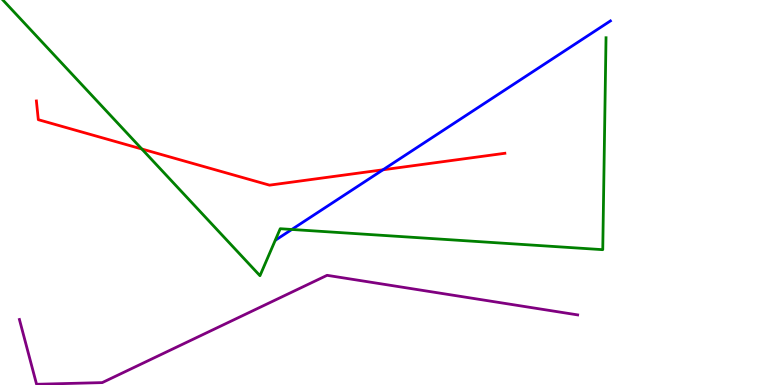[{'lines': ['blue', 'red'], 'intersections': [{'x': 4.94, 'y': 5.59}]}, {'lines': ['green', 'red'], 'intersections': [{'x': 1.83, 'y': 6.13}]}, {'lines': ['purple', 'red'], 'intersections': []}, {'lines': ['blue', 'green'], 'intersections': [{'x': 3.77, 'y': 4.04}]}, {'lines': ['blue', 'purple'], 'intersections': []}, {'lines': ['green', 'purple'], 'intersections': []}]